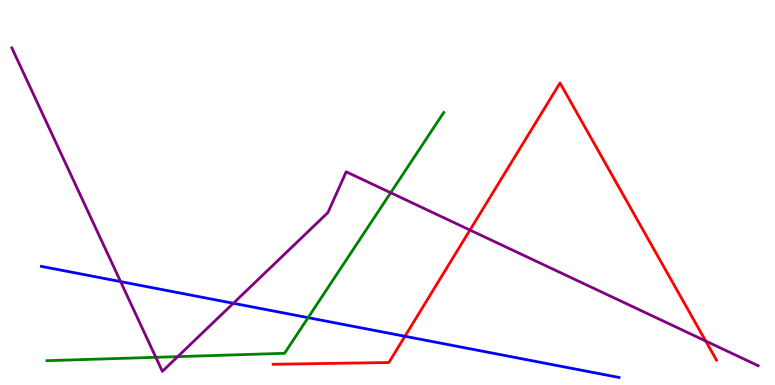[{'lines': ['blue', 'red'], 'intersections': [{'x': 5.23, 'y': 1.27}]}, {'lines': ['green', 'red'], 'intersections': []}, {'lines': ['purple', 'red'], 'intersections': [{'x': 6.06, 'y': 4.02}, {'x': 9.11, 'y': 1.14}]}, {'lines': ['blue', 'green'], 'intersections': [{'x': 3.98, 'y': 1.75}]}, {'lines': ['blue', 'purple'], 'intersections': [{'x': 1.56, 'y': 2.69}, {'x': 3.01, 'y': 2.12}]}, {'lines': ['green', 'purple'], 'intersections': [{'x': 2.01, 'y': 0.719}, {'x': 2.29, 'y': 0.737}, {'x': 5.04, 'y': 4.99}]}]